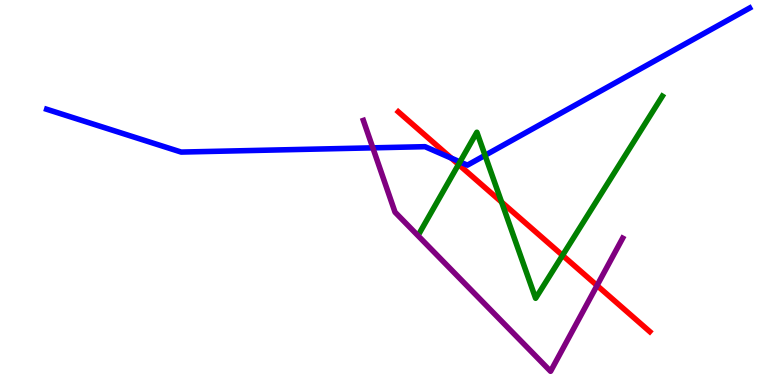[{'lines': ['blue', 'red'], 'intersections': [{'x': 5.82, 'y': 5.89}]}, {'lines': ['green', 'red'], 'intersections': [{'x': 5.92, 'y': 5.73}, {'x': 6.47, 'y': 4.75}, {'x': 7.26, 'y': 3.37}]}, {'lines': ['purple', 'red'], 'intersections': [{'x': 7.7, 'y': 2.58}]}, {'lines': ['blue', 'green'], 'intersections': [{'x': 5.94, 'y': 5.79}, {'x': 6.26, 'y': 5.97}]}, {'lines': ['blue', 'purple'], 'intersections': [{'x': 4.81, 'y': 6.16}]}, {'lines': ['green', 'purple'], 'intersections': []}]